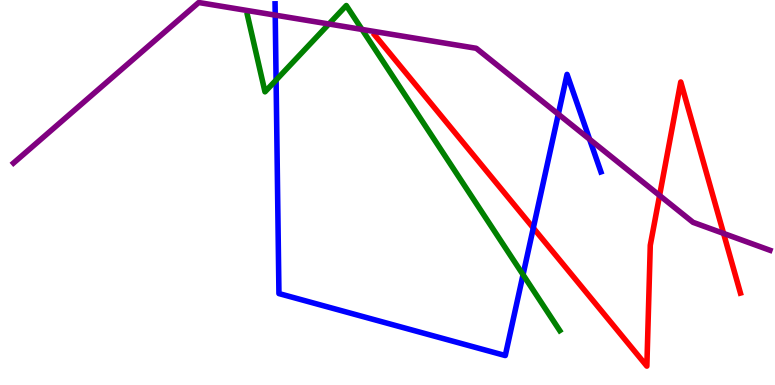[{'lines': ['blue', 'red'], 'intersections': [{'x': 6.88, 'y': 4.08}]}, {'lines': ['green', 'red'], 'intersections': []}, {'lines': ['purple', 'red'], 'intersections': [{'x': 8.51, 'y': 4.92}, {'x': 9.34, 'y': 3.94}]}, {'lines': ['blue', 'green'], 'intersections': [{'x': 3.56, 'y': 7.92}, {'x': 6.75, 'y': 2.87}]}, {'lines': ['blue', 'purple'], 'intersections': [{'x': 3.55, 'y': 9.61}, {'x': 7.2, 'y': 7.03}, {'x': 7.61, 'y': 6.38}]}, {'lines': ['green', 'purple'], 'intersections': [{'x': 4.24, 'y': 9.38}, {'x': 4.67, 'y': 9.24}]}]